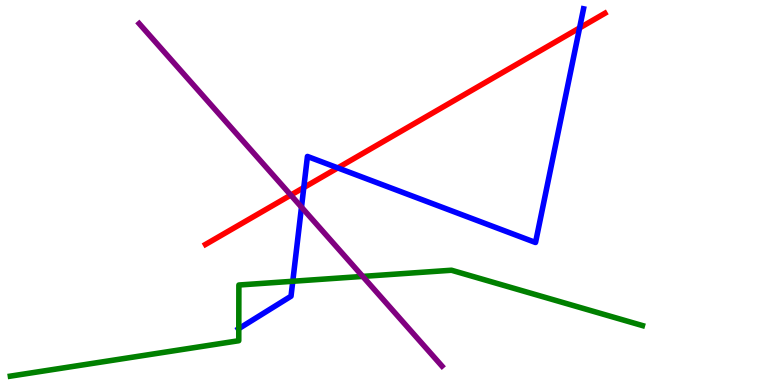[{'lines': ['blue', 'red'], 'intersections': [{'x': 3.92, 'y': 5.13}, {'x': 4.36, 'y': 5.64}, {'x': 7.48, 'y': 9.27}]}, {'lines': ['green', 'red'], 'intersections': []}, {'lines': ['purple', 'red'], 'intersections': [{'x': 3.75, 'y': 4.93}]}, {'lines': ['blue', 'green'], 'intersections': [{'x': 3.08, 'y': 1.46}, {'x': 3.78, 'y': 2.69}]}, {'lines': ['blue', 'purple'], 'intersections': [{'x': 3.89, 'y': 4.62}]}, {'lines': ['green', 'purple'], 'intersections': [{'x': 4.68, 'y': 2.82}]}]